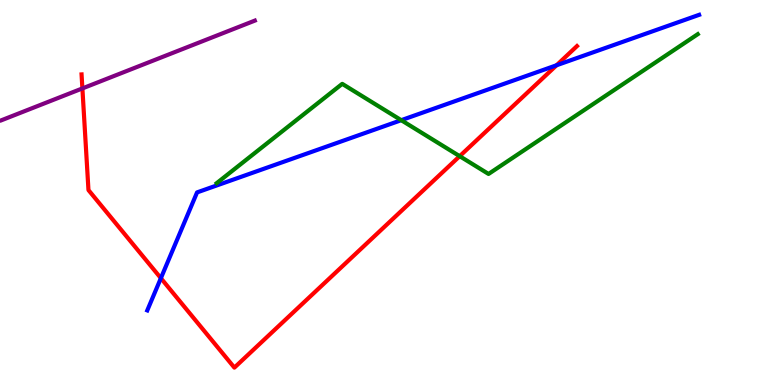[{'lines': ['blue', 'red'], 'intersections': [{'x': 2.08, 'y': 2.77}, {'x': 7.18, 'y': 8.31}]}, {'lines': ['green', 'red'], 'intersections': [{'x': 5.93, 'y': 5.94}]}, {'lines': ['purple', 'red'], 'intersections': [{'x': 1.06, 'y': 7.7}]}, {'lines': ['blue', 'green'], 'intersections': [{'x': 5.18, 'y': 6.88}]}, {'lines': ['blue', 'purple'], 'intersections': []}, {'lines': ['green', 'purple'], 'intersections': []}]